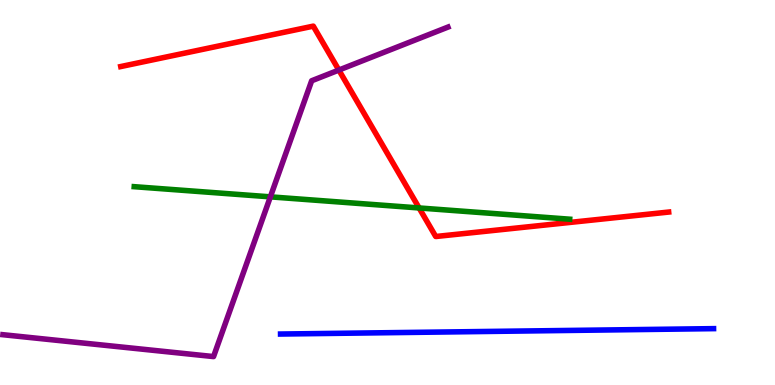[{'lines': ['blue', 'red'], 'intersections': []}, {'lines': ['green', 'red'], 'intersections': [{'x': 5.41, 'y': 4.6}]}, {'lines': ['purple', 'red'], 'intersections': [{'x': 4.37, 'y': 8.18}]}, {'lines': ['blue', 'green'], 'intersections': []}, {'lines': ['blue', 'purple'], 'intersections': []}, {'lines': ['green', 'purple'], 'intersections': [{'x': 3.49, 'y': 4.89}]}]